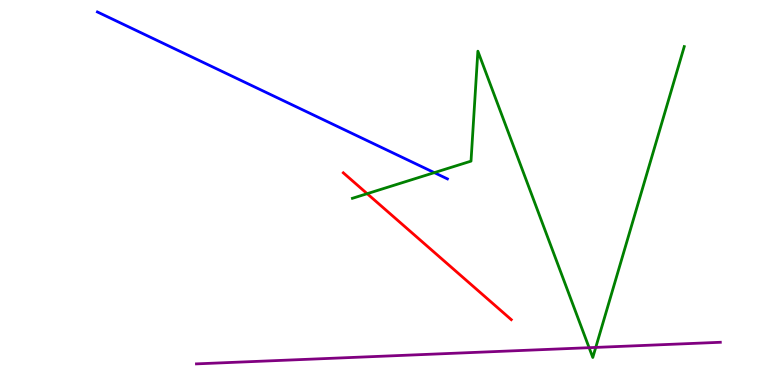[{'lines': ['blue', 'red'], 'intersections': []}, {'lines': ['green', 'red'], 'intersections': [{'x': 4.74, 'y': 4.97}]}, {'lines': ['purple', 'red'], 'intersections': []}, {'lines': ['blue', 'green'], 'intersections': [{'x': 5.6, 'y': 5.52}]}, {'lines': ['blue', 'purple'], 'intersections': []}, {'lines': ['green', 'purple'], 'intersections': [{'x': 7.6, 'y': 0.969}, {'x': 7.69, 'y': 0.976}]}]